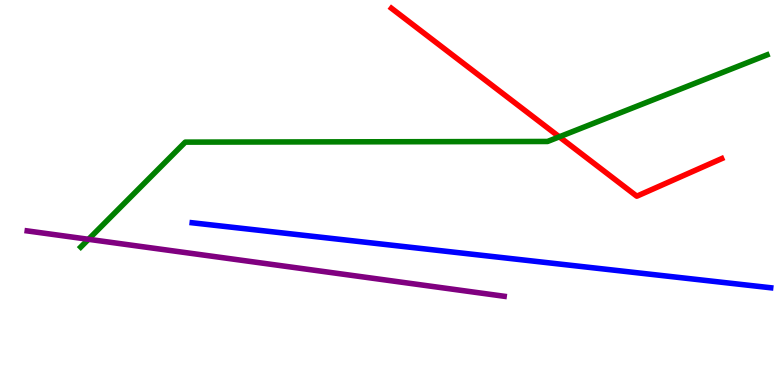[{'lines': ['blue', 'red'], 'intersections': []}, {'lines': ['green', 'red'], 'intersections': [{'x': 7.22, 'y': 6.45}]}, {'lines': ['purple', 'red'], 'intersections': []}, {'lines': ['blue', 'green'], 'intersections': []}, {'lines': ['blue', 'purple'], 'intersections': []}, {'lines': ['green', 'purple'], 'intersections': [{'x': 1.14, 'y': 3.78}]}]